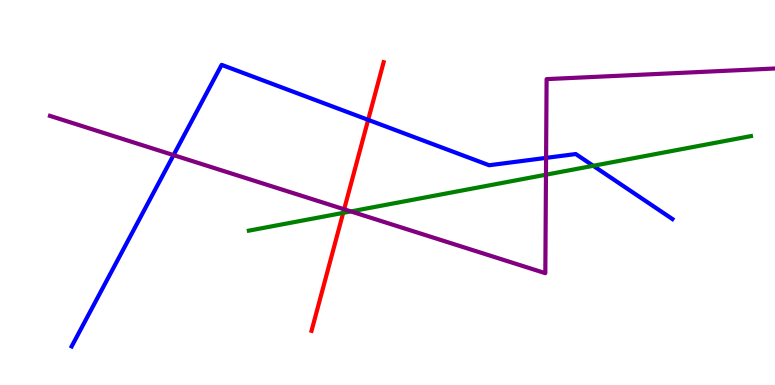[{'lines': ['blue', 'red'], 'intersections': [{'x': 4.75, 'y': 6.89}]}, {'lines': ['green', 'red'], 'intersections': [{'x': 4.43, 'y': 4.47}]}, {'lines': ['purple', 'red'], 'intersections': [{'x': 4.44, 'y': 4.56}]}, {'lines': ['blue', 'green'], 'intersections': [{'x': 7.65, 'y': 5.69}]}, {'lines': ['blue', 'purple'], 'intersections': [{'x': 2.24, 'y': 5.97}, {'x': 7.05, 'y': 5.9}]}, {'lines': ['green', 'purple'], 'intersections': [{'x': 4.53, 'y': 4.51}, {'x': 7.04, 'y': 5.46}]}]